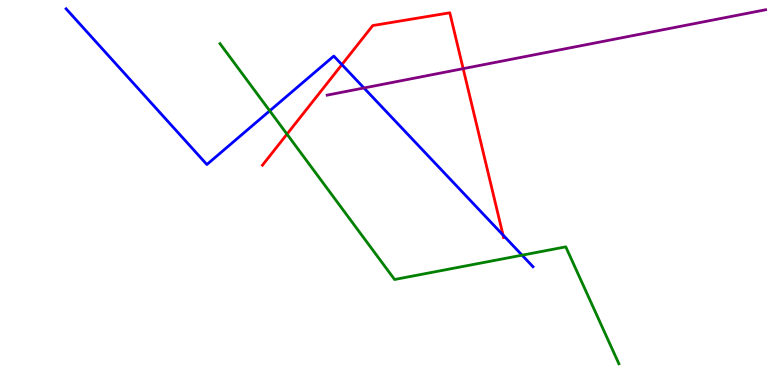[{'lines': ['blue', 'red'], 'intersections': [{'x': 4.41, 'y': 8.32}, {'x': 6.49, 'y': 3.89}]}, {'lines': ['green', 'red'], 'intersections': [{'x': 3.7, 'y': 6.52}]}, {'lines': ['purple', 'red'], 'intersections': [{'x': 5.98, 'y': 8.22}]}, {'lines': ['blue', 'green'], 'intersections': [{'x': 3.48, 'y': 7.12}, {'x': 6.74, 'y': 3.37}]}, {'lines': ['blue', 'purple'], 'intersections': [{'x': 4.7, 'y': 7.72}]}, {'lines': ['green', 'purple'], 'intersections': []}]